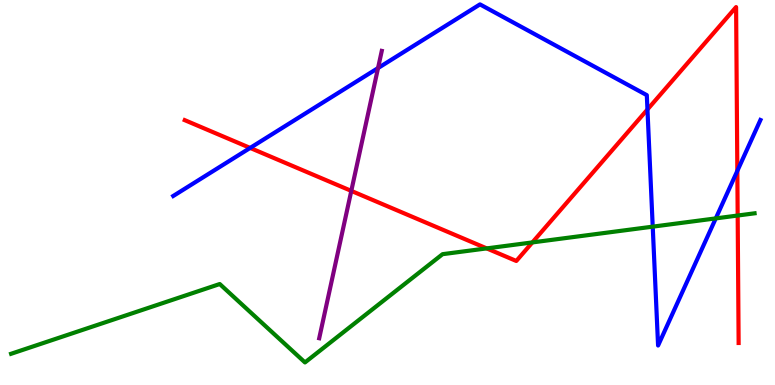[{'lines': ['blue', 'red'], 'intersections': [{'x': 3.23, 'y': 6.16}, {'x': 8.35, 'y': 7.16}, {'x': 9.51, 'y': 5.56}]}, {'lines': ['green', 'red'], 'intersections': [{'x': 6.28, 'y': 3.55}, {'x': 6.87, 'y': 3.7}, {'x': 9.52, 'y': 4.4}]}, {'lines': ['purple', 'red'], 'intersections': [{'x': 4.53, 'y': 5.04}]}, {'lines': ['blue', 'green'], 'intersections': [{'x': 8.42, 'y': 4.11}, {'x': 9.24, 'y': 4.33}]}, {'lines': ['blue', 'purple'], 'intersections': [{'x': 4.88, 'y': 8.23}]}, {'lines': ['green', 'purple'], 'intersections': []}]